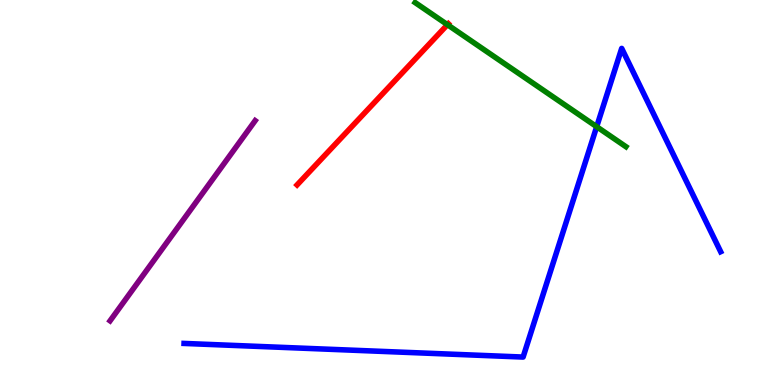[{'lines': ['blue', 'red'], 'intersections': []}, {'lines': ['green', 'red'], 'intersections': [{'x': 5.77, 'y': 9.36}]}, {'lines': ['purple', 'red'], 'intersections': []}, {'lines': ['blue', 'green'], 'intersections': [{'x': 7.7, 'y': 6.71}]}, {'lines': ['blue', 'purple'], 'intersections': []}, {'lines': ['green', 'purple'], 'intersections': []}]